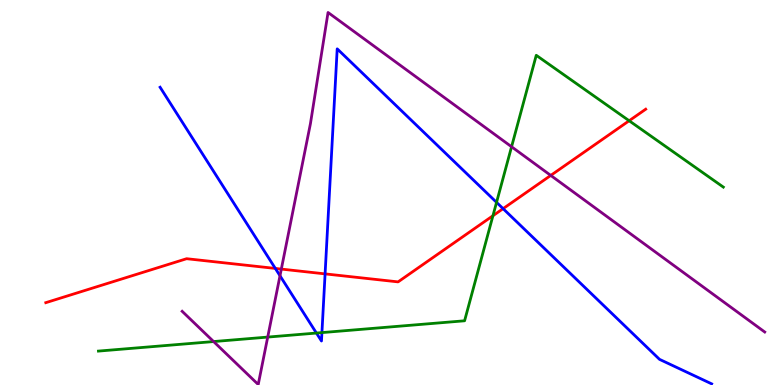[{'lines': ['blue', 'red'], 'intersections': [{'x': 3.55, 'y': 3.03}, {'x': 4.19, 'y': 2.89}, {'x': 6.49, 'y': 4.58}]}, {'lines': ['green', 'red'], 'intersections': [{'x': 6.36, 'y': 4.4}, {'x': 8.12, 'y': 6.86}]}, {'lines': ['purple', 'red'], 'intersections': [{'x': 3.63, 'y': 3.01}, {'x': 7.11, 'y': 5.44}]}, {'lines': ['blue', 'green'], 'intersections': [{'x': 4.08, 'y': 1.35}, {'x': 4.15, 'y': 1.36}, {'x': 6.41, 'y': 4.74}]}, {'lines': ['blue', 'purple'], 'intersections': [{'x': 3.61, 'y': 2.84}]}, {'lines': ['green', 'purple'], 'intersections': [{'x': 2.76, 'y': 1.13}, {'x': 3.45, 'y': 1.24}, {'x': 6.6, 'y': 6.19}]}]